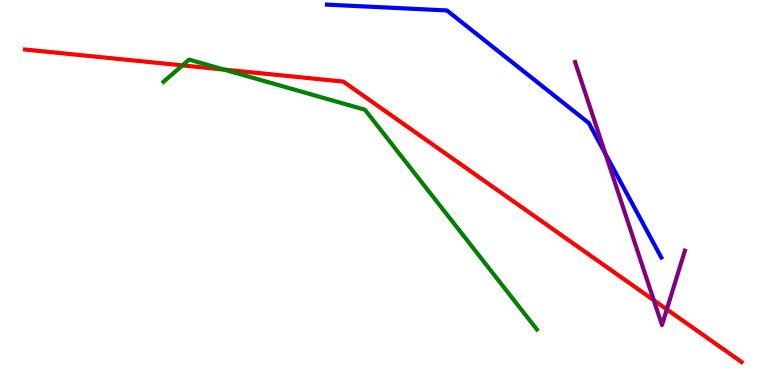[{'lines': ['blue', 'red'], 'intersections': []}, {'lines': ['green', 'red'], 'intersections': [{'x': 2.35, 'y': 8.3}, {'x': 2.89, 'y': 8.19}]}, {'lines': ['purple', 'red'], 'intersections': [{'x': 8.44, 'y': 2.2}, {'x': 8.6, 'y': 1.96}]}, {'lines': ['blue', 'green'], 'intersections': []}, {'lines': ['blue', 'purple'], 'intersections': [{'x': 7.81, 'y': 6.0}]}, {'lines': ['green', 'purple'], 'intersections': []}]